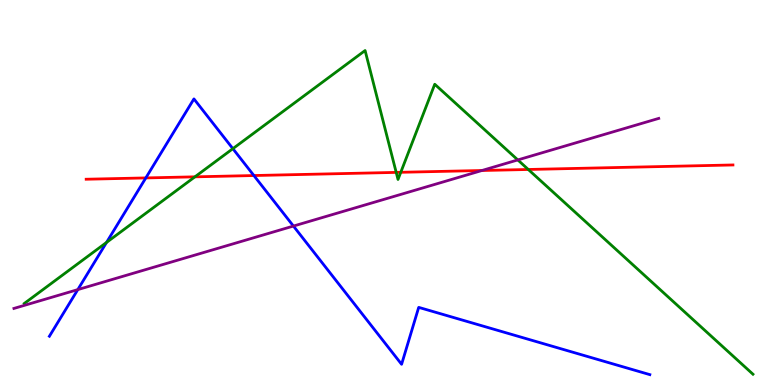[{'lines': ['blue', 'red'], 'intersections': [{'x': 1.88, 'y': 5.38}, {'x': 3.28, 'y': 5.44}]}, {'lines': ['green', 'red'], 'intersections': [{'x': 2.52, 'y': 5.41}, {'x': 5.11, 'y': 5.52}, {'x': 5.17, 'y': 5.52}, {'x': 6.82, 'y': 5.6}]}, {'lines': ['purple', 'red'], 'intersections': [{'x': 6.22, 'y': 5.57}]}, {'lines': ['blue', 'green'], 'intersections': [{'x': 1.37, 'y': 3.7}, {'x': 3.0, 'y': 6.14}]}, {'lines': ['blue', 'purple'], 'intersections': [{'x': 1.0, 'y': 2.48}, {'x': 3.79, 'y': 4.13}]}, {'lines': ['green', 'purple'], 'intersections': [{'x': 6.68, 'y': 5.85}]}]